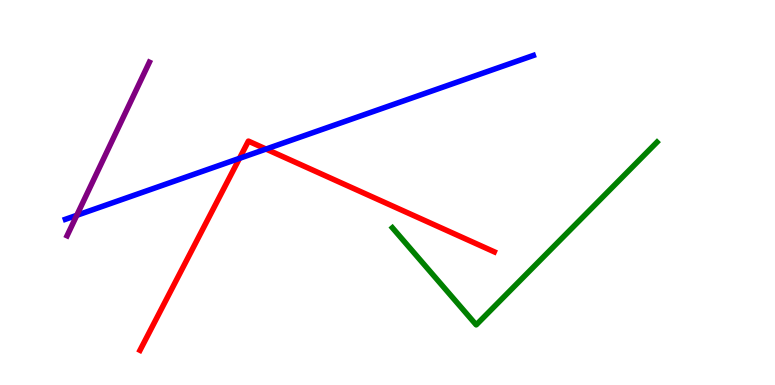[{'lines': ['blue', 'red'], 'intersections': [{'x': 3.09, 'y': 5.89}, {'x': 3.43, 'y': 6.13}]}, {'lines': ['green', 'red'], 'intersections': []}, {'lines': ['purple', 'red'], 'intersections': []}, {'lines': ['blue', 'green'], 'intersections': []}, {'lines': ['blue', 'purple'], 'intersections': [{'x': 0.991, 'y': 4.41}]}, {'lines': ['green', 'purple'], 'intersections': []}]